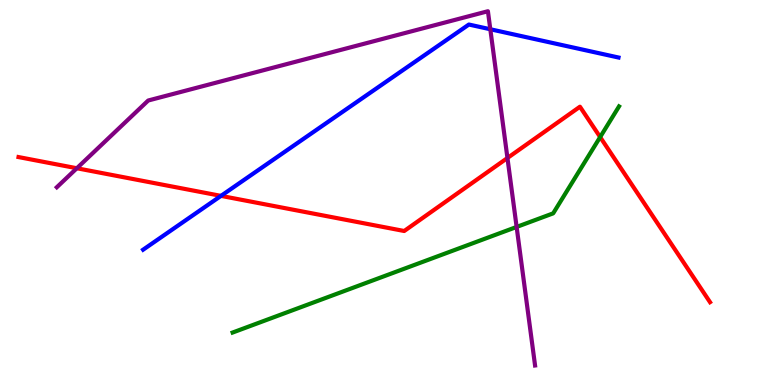[{'lines': ['blue', 'red'], 'intersections': [{'x': 2.85, 'y': 4.91}]}, {'lines': ['green', 'red'], 'intersections': [{'x': 7.74, 'y': 6.44}]}, {'lines': ['purple', 'red'], 'intersections': [{'x': 0.991, 'y': 5.63}, {'x': 6.55, 'y': 5.9}]}, {'lines': ['blue', 'green'], 'intersections': []}, {'lines': ['blue', 'purple'], 'intersections': [{'x': 6.33, 'y': 9.24}]}, {'lines': ['green', 'purple'], 'intersections': [{'x': 6.67, 'y': 4.11}]}]